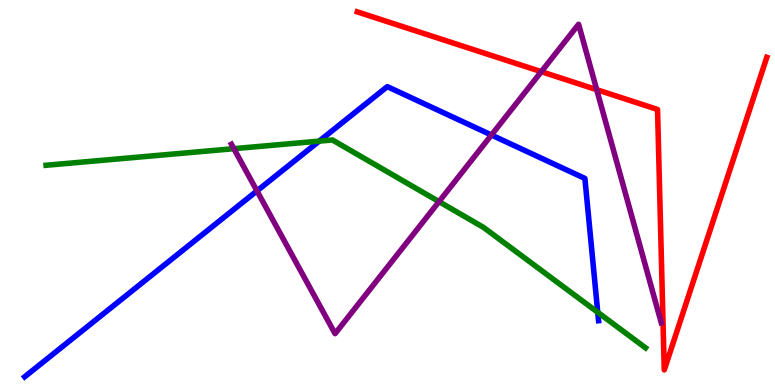[{'lines': ['blue', 'red'], 'intersections': []}, {'lines': ['green', 'red'], 'intersections': []}, {'lines': ['purple', 'red'], 'intersections': [{'x': 6.98, 'y': 8.14}, {'x': 7.7, 'y': 7.67}]}, {'lines': ['blue', 'green'], 'intersections': [{'x': 4.12, 'y': 6.33}, {'x': 7.71, 'y': 1.89}]}, {'lines': ['blue', 'purple'], 'intersections': [{'x': 3.32, 'y': 5.04}, {'x': 6.34, 'y': 6.49}]}, {'lines': ['green', 'purple'], 'intersections': [{'x': 3.02, 'y': 6.14}, {'x': 5.66, 'y': 4.76}]}]